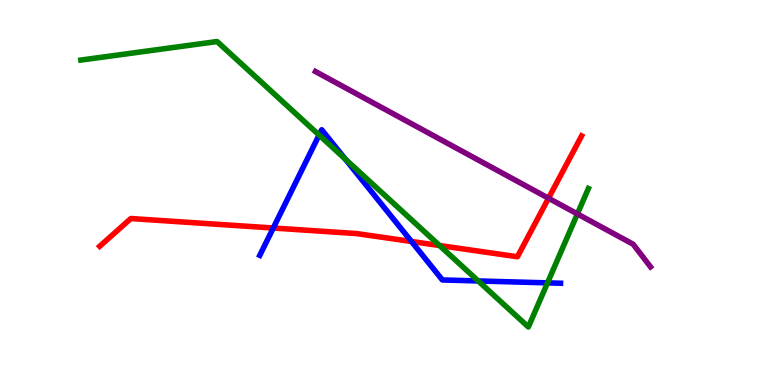[{'lines': ['blue', 'red'], 'intersections': [{'x': 3.53, 'y': 4.08}, {'x': 5.31, 'y': 3.73}]}, {'lines': ['green', 'red'], 'intersections': [{'x': 5.67, 'y': 3.62}]}, {'lines': ['purple', 'red'], 'intersections': [{'x': 7.08, 'y': 4.85}]}, {'lines': ['blue', 'green'], 'intersections': [{'x': 4.12, 'y': 6.49}, {'x': 4.45, 'y': 5.87}, {'x': 6.17, 'y': 2.7}, {'x': 7.06, 'y': 2.65}]}, {'lines': ['blue', 'purple'], 'intersections': []}, {'lines': ['green', 'purple'], 'intersections': [{'x': 7.45, 'y': 4.44}]}]